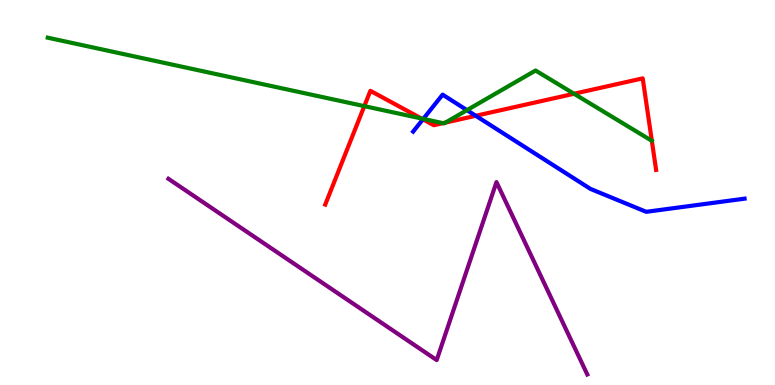[{'lines': ['blue', 'red'], 'intersections': [{'x': 5.46, 'y': 6.9}, {'x': 6.14, 'y': 6.99}]}, {'lines': ['green', 'red'], 'intersections': [{'x': 4.7, 'y': 7.24}, {'x': 5.44, 'y': 6.92}, {'x': 5.72, 'y': 6.8}, {'x': 5.75, 'y': 6.82}, {'x': 7.41, 'y': 7.56}]}, {'lines': ['purple', 'red'], 'intersections': []}, {'lines': ['blue', 'green'], 'intersections': [{'x': 5.46, 'y': 6.91}, {'x': 6.03, 'y': 7.14}]}, {'lines': ['blue', 'purple'], 'intersections': []}, {'lines': ['green', 'purple'], 'intersections': []}]